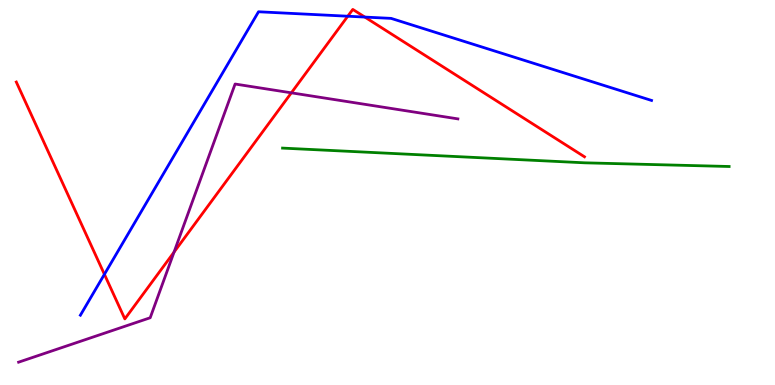[{'lines': ['blue', 'red'], 'intersections': [{'x': 1.35, 'y': 2.88}, {'x': 4.49, 'y': 9.58}, {'x': 4.71, 'y': 9.56}]}, {'lines': ['green', 'red'], 'intersections': []}, {'lines': ['purple', 'red'], 'intersections': [{'x': 2.25, 'y': 3.45}, {'x': 3.76, 'y': 7.59}]}, {'lines': ['blue', 'green'], 'intersections': []}, {'lines': ['blue', 'purple'], 'intersections': []}, {'lines': ['green', 'purple'], 'intersections': []}]